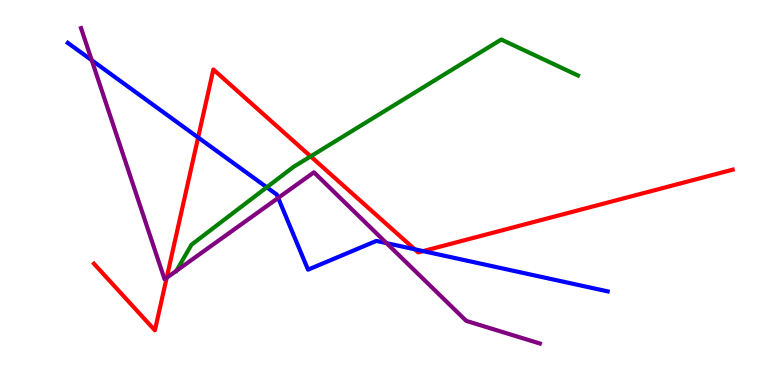[{'lines': ['blue', 'red'], 'intersections': [{'x': 2.56, 'y': 6.43}, {'x': 5.35, 'y': 3.53}, {'x': 5.46, 'y': 3.48}]}, {'lines': ['green', 'red'], 'intersections': [{'x': 4.01, 'y': 5.94}]}, {'lines': ['purple', 'red'], 'intersections': [{'x': 2.15, 'y': 2.79}]}, {'lines': ['blue', 'green'], 'intersections': [{'x': 3.44, 'y': 5.14}]}, {'lines': ['blue', 'purple'], 'intersections': [{'x': 1.18, 'y': 8.44}, {'x': 3.59, 'y': 4.86}, {'x': 4.99, 'y': 3.69}]}, {'lines': ['green', 'purple'], 'intersections': []}]